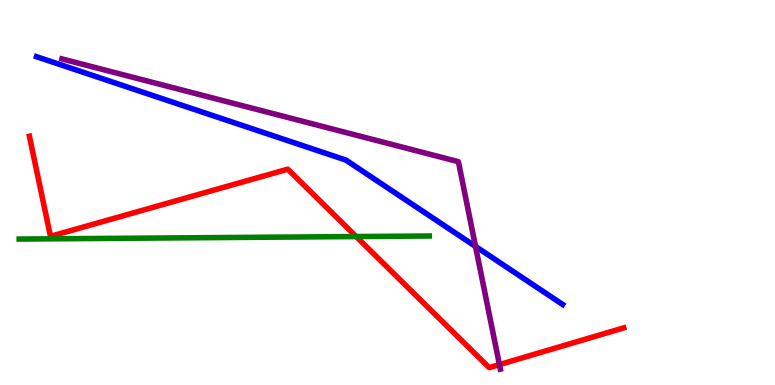[{'lines': ['blue', 'red'], 'intersections': []}, {'lines': ['green', 'red'], 'intersections': [{'x': 4.6, 'y': 3.86}]}, {'lines': ['purple', 'red'], 'intersections': [{'x': 6.44, 'y': 0.529}]}, {'lines': ['blue', 'green'], 'intersections': []}, {'lines': ['blue', 'purple'], 'intersections': [{'x': 6.14, 'y': 3.6}]}, {'lines': ['green', 'purple'], 'intersections': []}]